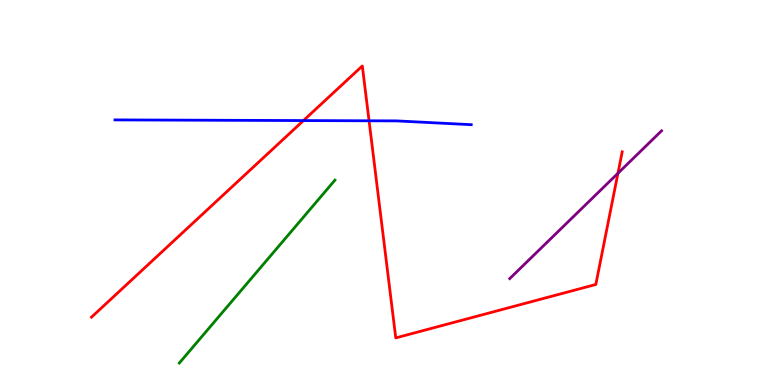[{'lines': ['blue', 'red'], 'intersections': [{'x': 3.92, 'y': 6.87}, {'x': 4.76, 'y': 6.86}]}, {'lines': ['green', 'red'], 'intersections': []}, {'lines': ['purple', 'red'], 'intersections': [{'x': 7.97, 'y': 5.5}]}, {'lines': ['blue', 'green'], 'intersections': []}, {'lines': ['blue', 'purple'], 'intersections': []}, {'lines': ['green', 'purple'], 'intersections': []}]